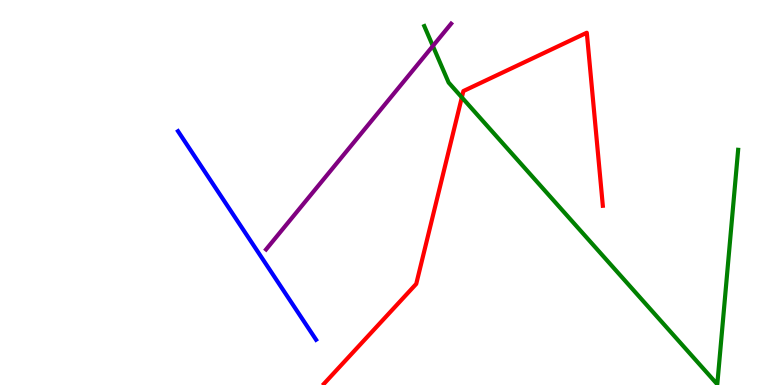[{'lines': ['blue', 'red'], 'intersections': []}, {'lines': ['green', 'red'], 'intersections': [{'x': 5.96, 'y': 7.47}]}, {'lines': ['purple', 'red'], 'intersections': []}, {'lines': ['blue', 'green'], 'intersections': []}, {'lines': ['blue', 'purple'], 'intersections': []}, {'lines': ['green', 'purple'], 'intersections': [{'x': 5.59, 'y': 8.81}]}]